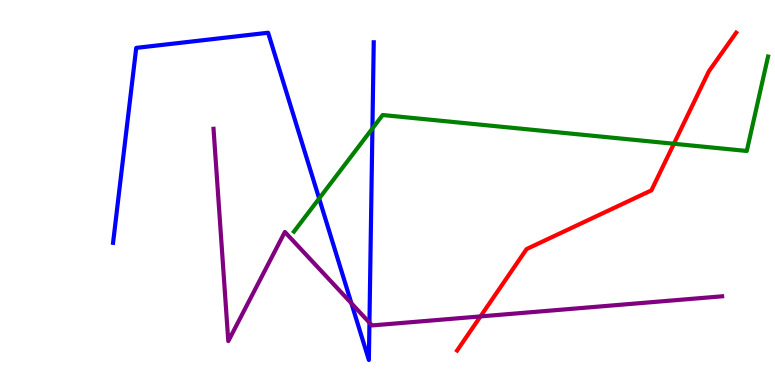[{'lines': ['blue', 'red'], 'intersections': []}, {'lines': ['green', 'red'], 'intersections': [{'x': 8.7, 'y': 6.27}]}, {'lines': ['purple', 'red'], 'intersections': [{'x': 6.2, 'y': 1.78}]}, {'lines': ['blue', 'green'], 'intersections': [{'x': 4.12, 'y': 4.84}, {'x': 4.81, 'y': 6.66}]}, {'lines': ['blue', 'purple'], 'intersections': [{'x': 4.53, 'y': 2.12}, {'x': 4.77, 'y': 1.62}]}, {'lines': ['green', 'purple'], 'intersections': []}]